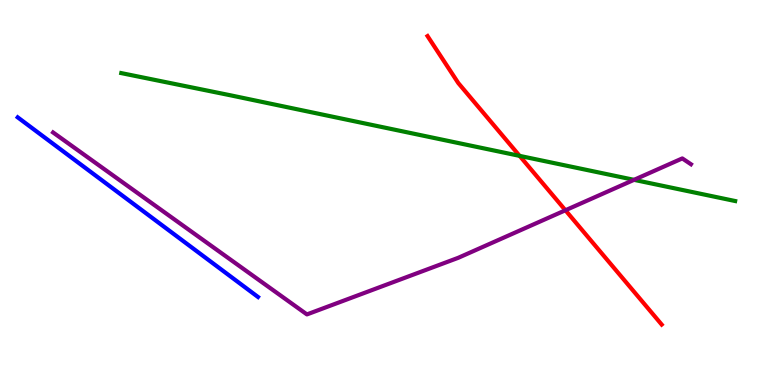[{'lines': ['blue', 'red'], 'intersections': []}, {'lines': ['green', 'red'], 'intersections': [{'x': 6.7, 'y': 5.95}]}, {'lines': ['purple', 'red'], 'intersections': [{'x': 7.3, 'y': 4.54}]}, {'lines': ['blue', 'green'], 'intersections': []}, {'lines': ['blue', 'purple'], 'intersections': []}, {'lines': ['green', 'purple'], 'intersections': [{'x': 8.18, 'y': 5.33}]}]